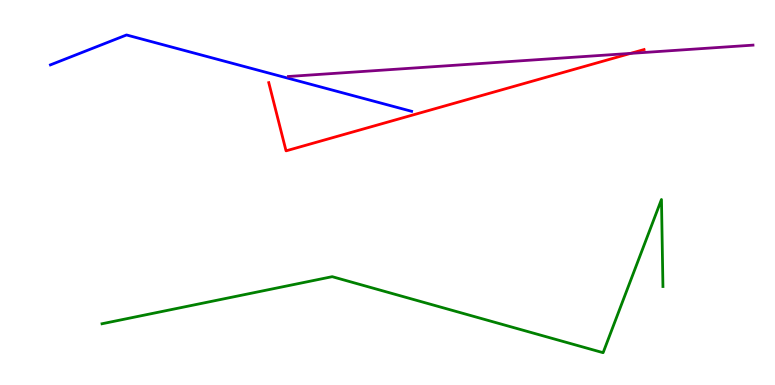[{'lines': ['blue', 'red'], 'intersections': []}, {'lines': ['green', 'red'], 'intersections': []}, {'lines': ['purple', 'red'], 'intersections': [{'x': 8.14, 'y': 8.61}]}, {'lines': ['blue', 'green'], 'intersections': []}, {'lines': ['blue', 'purple'], 'intersections': []}, {'lines': ['green', 'purple'], 'intersections': []}]